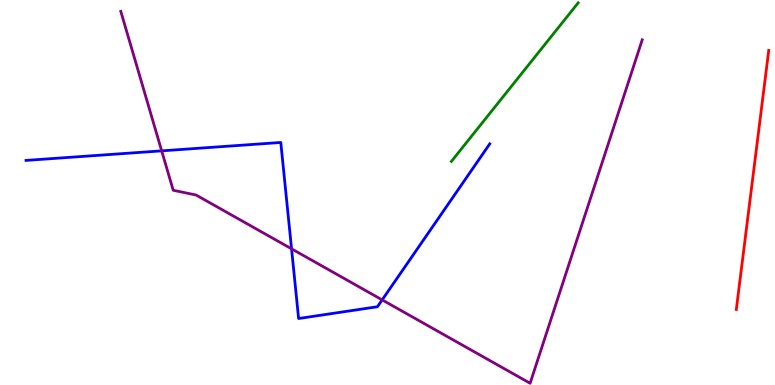[{'lines': ['blue', 'red'], 'intersections': []}, {'lines': ['green', 'red'], 'intersections': []}, {'lines': ['purple', 'red'], 'intersections': []}, {'lines': ['blue', 'green'], 'intersections': []}, {'lines': ['blue', 'purple'], 'intersections': [{'x': 2.09, 'y': 6.08}, {'x': 3.76, 'y': 3.54}, {'x': 4.93, 'y': 2.21}]}, {'lines': ['green', 'purple'], 'intersections': []}]